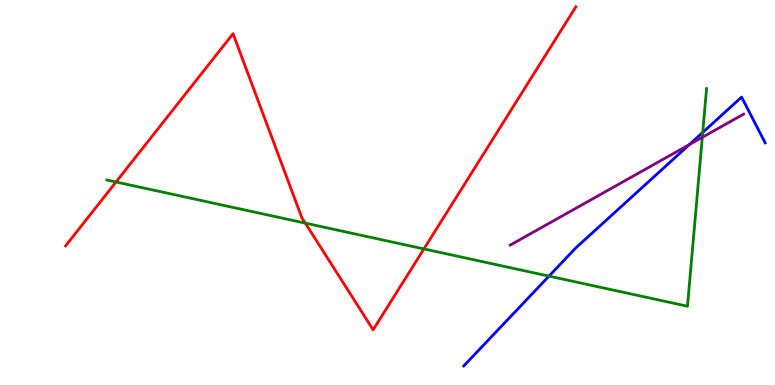[{'lines': ['blue', 'red'], 'intersections': []}, {'lines': ['green', 'red'], 'intersections': [{'x': 1.5, 'y': 5.27}, {'x': 3.94, 'y': 4.2}, {'x': 5.47, 'y': 3.53}]}, {'lines': ['purple', 'red'], 'intersections': []}, {'lines': ['blue', 'green'], 'intersections': [{'x': 7.08, 'y': 2.83}, {'x': 9.07, 'y': 6.56}]}, {'lines': ['blue', 'purple'], 'intersections': [{'x': 8.9, 'y': 6.24}]}, {'lines': ['green', 'purple'], 'intersections': [{'x': 9.06, 'y': 6.43}]}]